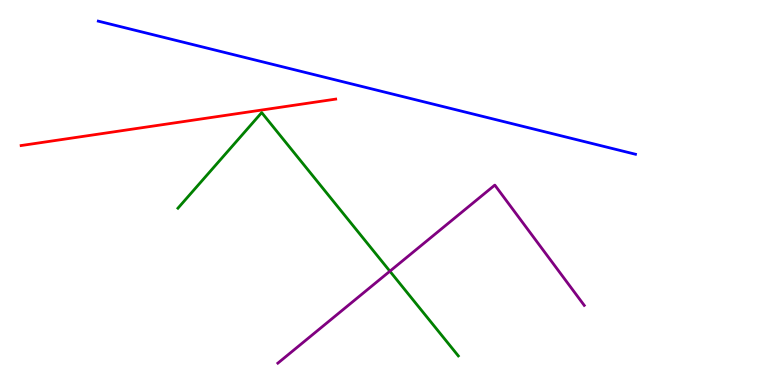[{'lines': ['blue', 'red'], 'intersections': []}, {'lines': ['green', 'red'], 'intersections': []}, {'lines': ['purple', 'red'], 'intersections': []}, {'lines': ['blue', 'green'], 'intersections': []}, {'lines': ['blue', 'purple'], 'intersections': []}, {'lines': ['green', 'purple'], 'intersections': [{'x': 5.03, 'y': 2.96}]}]